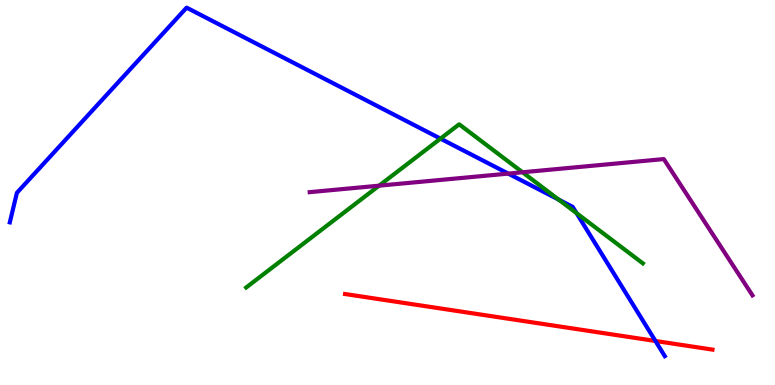[{'lines': ['blue', 'red'], 'intersections': [{'x': 8.46, 'y': 1.14}]}, {'lines': ['green', 'red'], 'intersections': []}, {'lines': ['purple', 'red'], 'intersections': []}, {'lines': ['blue', 'green'], 'intersections': [{'x': 5.68, 'y': 6.4}, {'x': 7.21, 'y': 4.82}, {'x': 7.44, 'y': 4.46}]}, {'lines': ['blue', 'purple'], 'intersections': [{'x': 6.56, 'y': 5.49}]}, {'lines': ['green', 'purple'], 'intersections': [{'x': 4.89, 'y': 5.18}, {'x': 6.74, 'y': 5.53}]}]